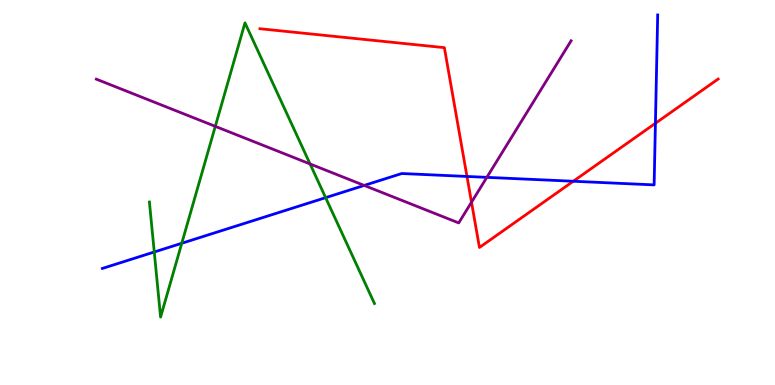[{'lines': ['blue', 'red'], 'intersections': [{'x': 6.03, 'y': 5.42}, {'x': 7.4, 'y': 5.29}, {'x': 8.46, 'y': 6.8}]}, {'lines': ['green', 'red'], 'intersections': []}, {'lines': ['purple', 'red'], 'intersections': [{'x': 6.08, 'y': 4.75}]}, {'lines': ['blue', 'green'], 'intersections': [{'x': 1.99, 'y': 3.45}, {'x': 2.35, 'y': 3.68}, {'x': 4.2, 'y': 4.87}]}, {'lines': ['blue', 'purple'], 'intersections': [{'x': 4.7, 'y': 5.18}, {'x': 6.28, 'y': 5.39}]}, {'lines': ['green', 'purple'], 'intersections': [{'x': 2.78, 'y': 6.72}, {'x': 4.0, 'y': 5.74}]}]